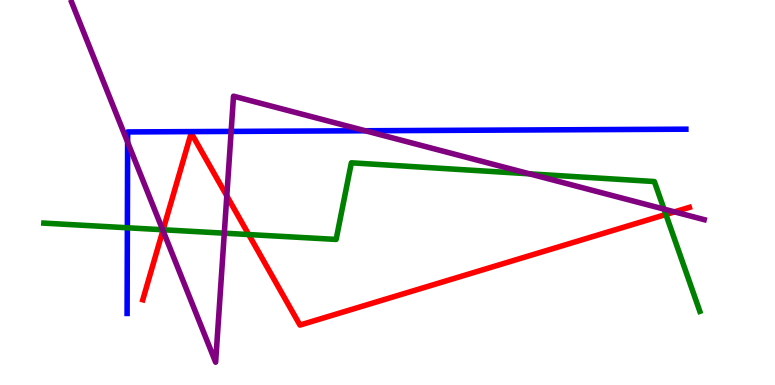[{'lines': ['blue', 'red'], 'intersections': []}, {'lines': ['green', 'red'], 'intersections': [{'x': 2.1, 'y': 4.03}, {'x': 3.21, 'y': 3.91}, {'x': 8.59, 'y': 4.43}]}, {'lines': ['purple', 'red'], 'intersections': [{'x': 2.1, 'y': 4.01}, {'x': 2.93, 'y': 4.91}, {'x': 8.7, 'y': 4.5}]}, {'lines': ['blue', 'green'], 'intersections': [{'x': 1.64, 'y': 4.08}]}, {'lines': ['blue', 'purple'], 'intersections': [{'x': 1.65, 'y': 6.31}, {'x': 2.98, 'y': 6.59}, {'x': 4.71, 'y': 6.6}]}, {'lines': ['green', 'purple'], 'intersections': [{'x': 2.1, 'y': 4.03}, {'x': 2.89, 'y': 3.94}, {'x': 6.83, 'y': 5.49}, {'x': 8.57, 'y': 4.57}]}]